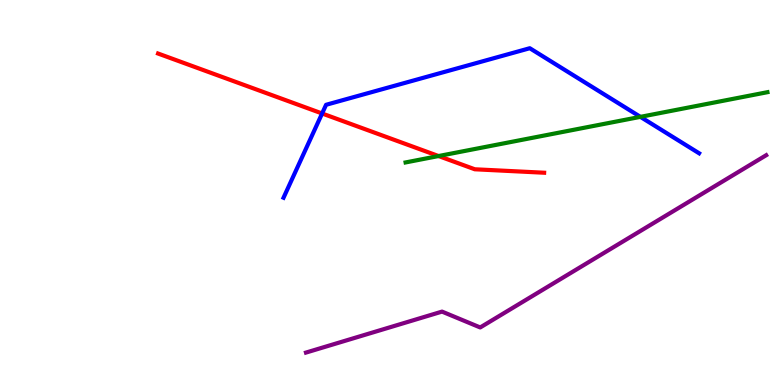[{'lines': ['blue', 'red'], 'intersections': [{'x': 4.16, 'y': 7.05}]}, {'lines': ['green', 'red'], 'intersections': [{'x': 5.66, 'y': 5.95}]}, {'lines': ['purple', 'red'], 'intersections': []}, {'lines': ['blue', 'green'], 'intersections': [{'x': 8.26, 'y': 6.96}]}, {'lines': ['blue', 'purple'], 'intersections': []}, {'lines': ['green', 'purple'], 'intersections': []}]